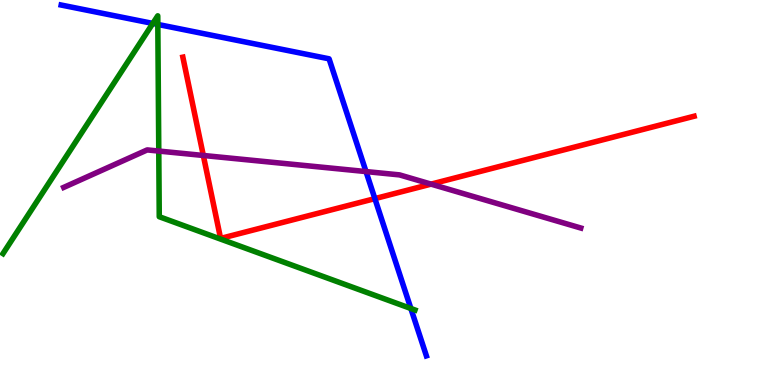[{'lines': ['blue', 'red'], 'intersections': [{'x': 4.84, 'y': 4.84}]}, {'lines': ['green', 'red'], 'intersections': []}, {'lines': ['purple', 'red'], 'intersections': [{'x': 2.62, 'y': 5.96}, {'x': 5.56, 'y': 5.22}]}, {'lines': ['blue', 'green'], 'intersections': [{'x': 1.97, 'y': 9.39}, {'x': 2.04, 'y': 9.37}, {'x': 5.3, 'y': 1.99}]}, {'lines': ['blue', 'purple'], 'intersections': [{'x': 4.72, 'y': 5.54}]}, {'lines': ['green', 'purple'], 'intersections': [{'x': 2.05, 'y': 6.08}]}]